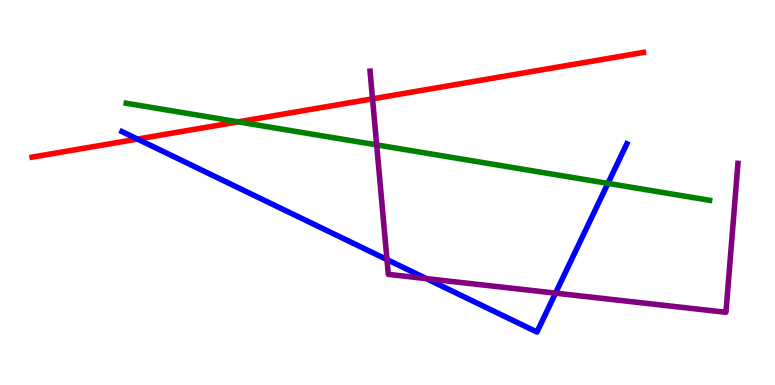[{'lines': ['blue', 'red'], 'intersections': [{'x': 1.77, 'y': 6.39}]}, {'lines': ['green', 'red'], 'intersections': [{'x': 3.07, 'y': 6.84}]}, {'lines': ['purple', 'red'], 'intersections': [{'x': 4.81, 'y': 7.43}]}, {'lines': ['blue', 'green'], 'intersections': [{'x': 7.84, 'y': 5.24}]}, {'lines': ['blue', 'purple'], 'intersections': [{'x': 4.99, 'y': 3.26}, {'x': 5.5, 'y': 2.76}, {'x': 7.17, 'y': 2.39}]}, {'lines': ['green', 'purple'], 'intersections': [{'x': 4.86, 'y': 6.24}]}]